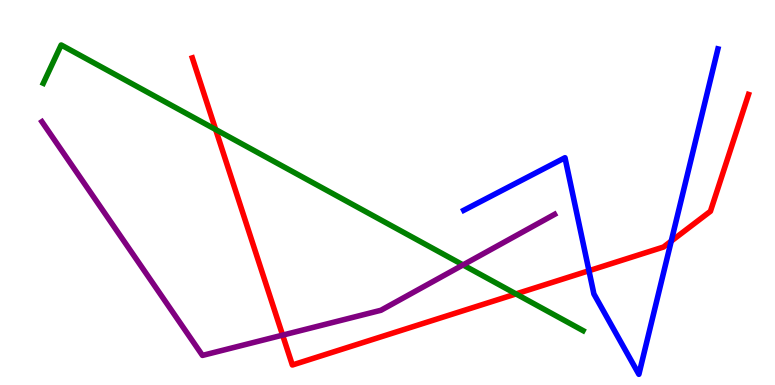[{'lines': ['blue', 'red'], 'intersections': [{'x': 7.6, 'y': 2.97}, {'x': 8.66, 'y': 3.74}]}, {'lines': ['green', 'red'], 'intersections': [{'x': 2.78, 'y': 6.64}, {'x': 6.66, 'y': 2.37}]}, {'lines': ['purple', 'red'], 'intersections': [{'x': 3.65, 'y': 1.3}]}, {'lines': ['blue', 'green'], 'intersections': []}, {'lines': ['blue', 'purple'], 'intersections': []}, {'lines': ['green', 'purple'], 'intersections': [{'x': 5.97, 'y': 3.12}]}]